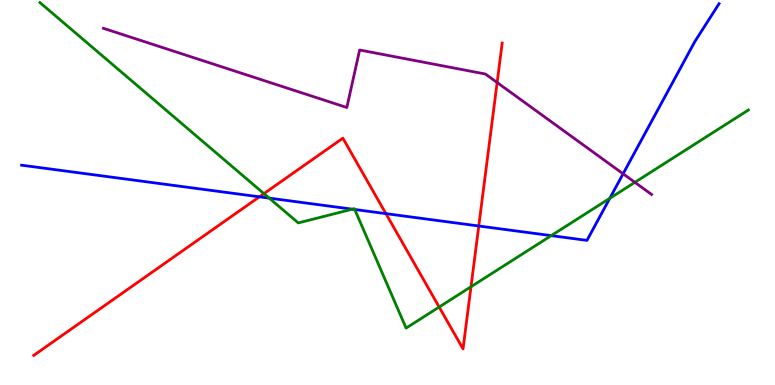[{'lines': ['blue', 'red'], 'intersections': [{'x': 3.35, 'y': 4.89}, {'x': 4.98, 'y': 4.45}, {'x': 6.18, 'y': 4.13}]}, {'lines': ['green', 'red'], 'intersections': [{'x': 3.41, 'y': 4.97}, {'x': 5.67, 'y': 2.03}, {'x': 6.08, 'y': 2.55}]}, {'lines': ['purple', 'red'], 'intersections': [{'x': 6.41, 'y': 7.86}]}, {'lines': ['blue', 'green'], 'intersections': [{'x': 3.47, 'y': 4.85}, {'x': 4.55, 'y': 4.57}, {'x': 4.58, 'y': 4.56}, {'x': 7.11, 'y': 3.88}, {'x': 7.87, 'y': 4.85}]}, {'lines': ['blue', 'purple'], 'intersections': [{'x': 8.04, 'y': 5.49}]}, {'lines': ['green', 'purple'], 'intersections': [{'x': 8.19, 'y': 5.26}]}]